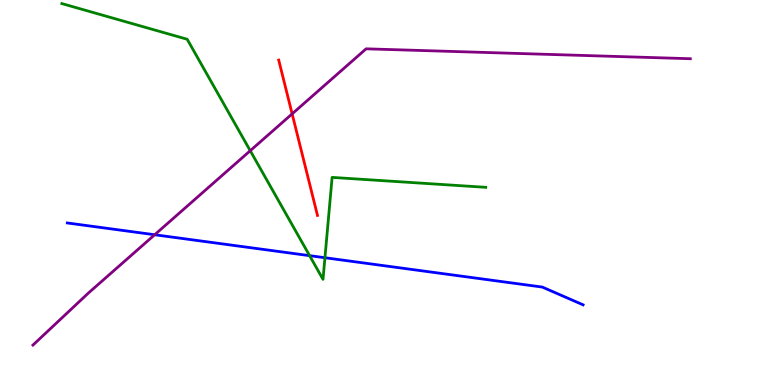[{'lines': ['blue', 'red'], 'intersections': []}, {'lines': ['green', 'red'], 'intersections': []}, {'lines': ['purple', 'red'], 'intersections': [{'x': 3.77, 'y': 7.04}]}, {'lines': ['blue', 'green'], 'intersections': [{'x': 3.99, 'y': 3.36}, {'x': 4.19, 'y': 3.31}]}, {'lines': ['blue', 'purple'], 'intersections': [{'x': 2.0, 'y': 3.9}]}, {'lines': ['green', 'purple'], 'intersections': [{'x': 3.23, 'y': 6.09}]}]